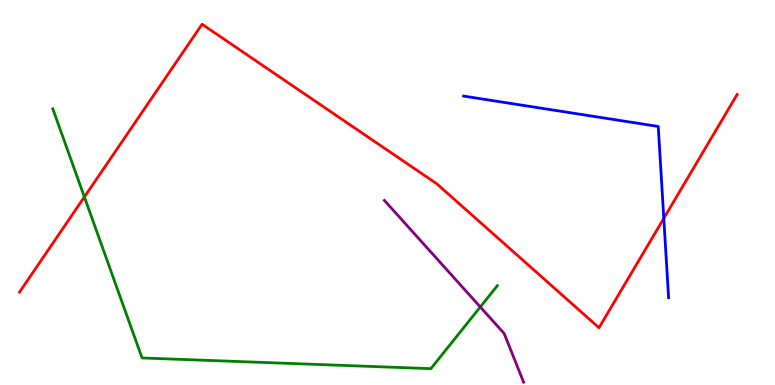[{'lines': ['blue', 'red'], 'intersections': [{'x': 8.57, 'y': 4.33}]}, {'lines': ['green', 'red'], 'intersections': [{'x': 1.09, 'y': 4.88}]}, {'lines': ['purple', 'red'], 'intersections': []}, {'lines': ['blue', 'green'], 'intersections': []}, {'lines': ['blue', 'purple'], 'intersections': []}, {'lines': ['green', 'purple'], 'intersections': [{'x': 6.2, 'y': 2.03}]}]